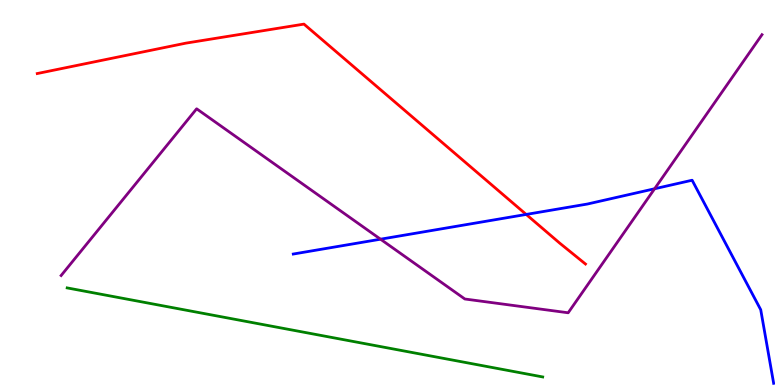[{'lines': ['blue', 'red'], 'intersections': [{'x': 6.79, 'y': 4.43}]}, {'lines': ['green', 'red'], 'intersections': []}, {'lines': ['purple', 'red'], 'intersections': []}, {'lines': ['blue', 'green'], 'intersections': []}, {'lines': ['blue', 'purple'], 'intersections': [{'x': 4.91, 'y': 3.79}, {'x': 8.45, 'y': 5.1}]}, {'lines': ['green', 'purple'], 'intersections': []}]